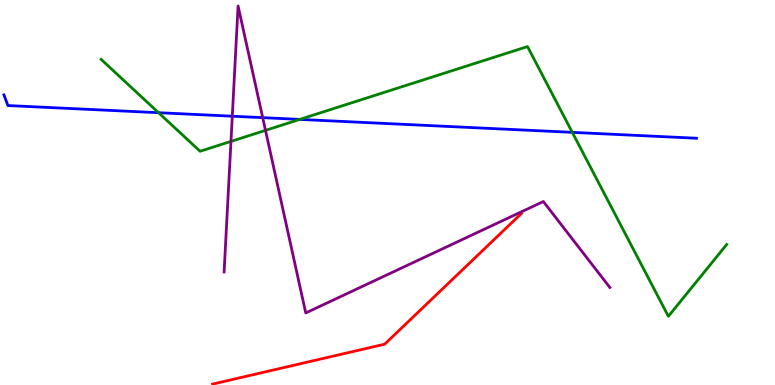[{'lines': ['blue', 'red'], 'intersections': []}, {'lines': ['green', 'red'], 'intersections': []}, {'lines': ['purple', 'red'], 'intersections': []}, {'lines': ['blue', 'green'], 'intersections': [{'x': 2.05, 'y': 7.07}, {'x': 3.87, 'y': 6.9}, {'x': 7.38, 'y': 6.56}]}, {'lines': ['blue', 'purple'], 'intersections': [{'x': 3.0, 'y': 6.98}, {'x': 3.39, 'y': 6.94}]}, {'lines': ['green', 'purple'], 'intersections': [{'x': 2.98, 'y': 6.33}, {'x': 3.43, 'y': 6.61}]}]